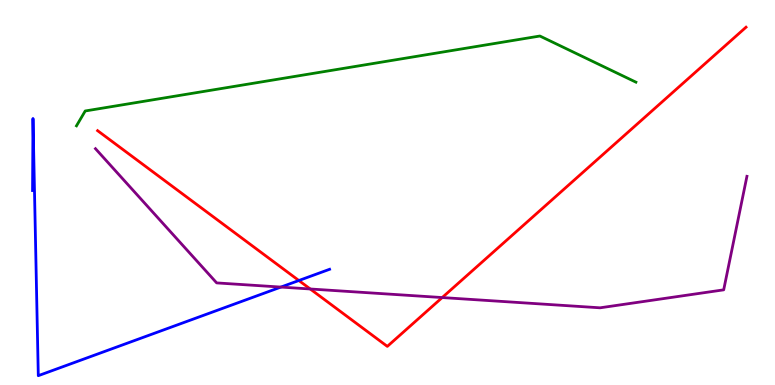[{'lines': ['blue', 'red'], 'intersections': [{'x': 3.86, 'y': 2.71}]}, {'lines': ['green', 'red'], 'intersections': []}, {'lines': ['purple', 'red'], 'intersections': [{'x': 4.0, 'y': 2.49}, {'x': 5.71, 'y': 2.27}]}, {'lines': ['blue', 'green'], 'intersections': []}, {'lines': ['blue', 'purple'], 'intersections': [{'x': 3.62, 'y': 2.54}]}, {'lines': ['green', 'purple'], 'intersections': []}]